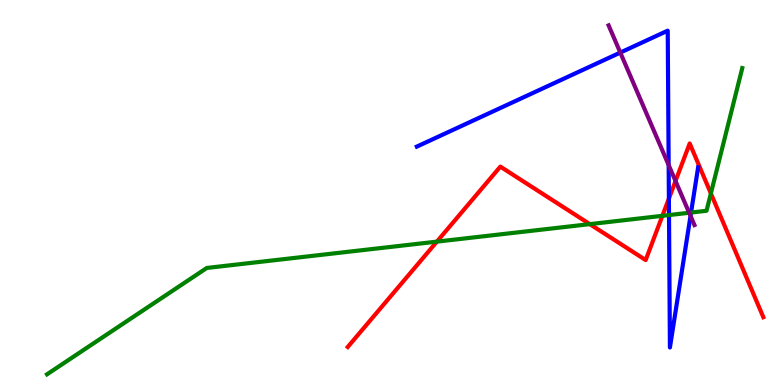[{'lines': ['blue', 'red'], 'intersections': [{'x': 8.63, 'y': 4.84}]}, {'lines': ['green', 'red'], 'intersections': [{'x': 5.64, 'y': 3.72}, {'x': 7.61, 'y': 4.18}, {'x': 8.55, 'y': 4.39}, {'x': 9.17, 'y': 4.98}]}, {'lines': ['purple', 'red'], 'intersections': [{'x': 8.72, 'y': 5.3}]}, {'lines': ['blue', 'green'], 'intersections': [{'x': 8.63, 'y': 4.41}, {'x': 8.92, 'y': 4.48}]}, {'lines': ['blue', 'purple'], 'intersections': [{'x': 8.0, 'y': 8.63}, {'x': 8.63, 'y': 5.71}, {'x': 8.91, 'y': 4.39}]}, {'lines': ['green', 'purple'], 'intersections': [{'x': 8.89, 'y': 4.47}]}]